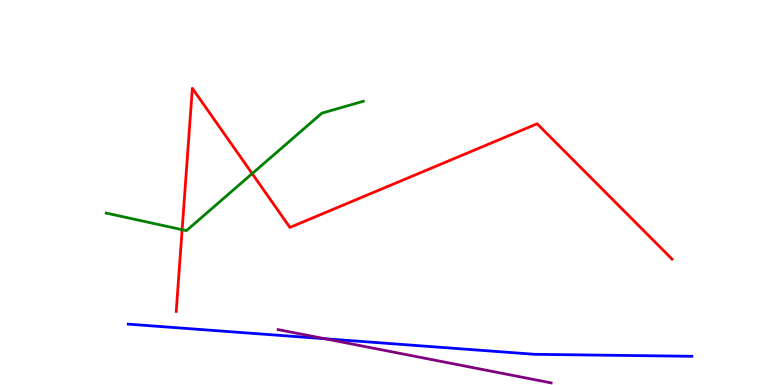[{'lines': ['blue', 'red'], 'intersections': []}, {'lines': ['green', 'red'], 'intersections': [{'x': 2.35, 'y': 4.03}, {'x': 3.25, 'y': 5.49}]}, {'lines': ['purple', 'red'], 'intersections': []}, {'lines': ['blue', 'green'], 'intersections': []}, {'lines': ['blue', 'purple'], 'intersections': [{'x': 4.19, 'y': 1.2}]}, {'lines': ['green', 'purple'], 'intersections': []}]